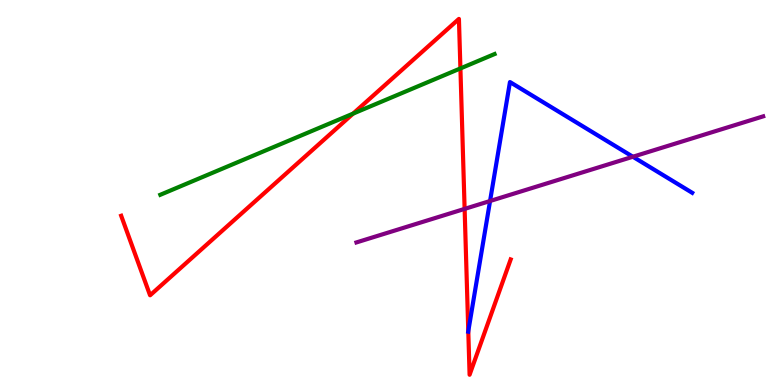[{'lines': ['blue', 'red'], 'intersections': [{'x': 6.04, 'y': 1.4}]}, {'lines': ['green', 'red'], 'intersections': [{'x': 4.56, 'y': 7.05}, {'x': 5.94, 'y': 8.22}]}, {'lines': ['purple', 'red'], 'intersections': [{'x': 6.0, 'y': 4.57}]}, {'lines': ['blue', 'green'], 'intersections': []}, {'lines': ['blue', 'purple'], 'intersections': [{'x': 6.32, 'y': 4.78}, {'x': 8.17, 'y': 5.93}]}, {'lines': ['green', 'purple'], 'intersections': []}]